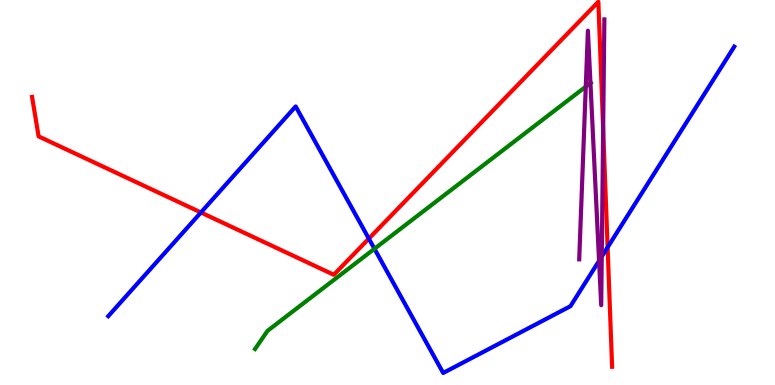[{'lines': ['blue', 'red'], 'intersections': [{'x': 2.59, 'y': 4.48}, {'x': 4.76, 'y': 3.8}, {'x': 7.84, 'y': 3.58}]}, {'lines': ['green', 'red'], 'intersections': []}, {'lines': ['purple', 'red'], 'intersections': [{'x': 7.78, 'y': 6.65}]}, {'lines': ['blue', 'green'], 'intersections': [{'x': 4.83, 'y': 3.54}]}, {'lines': ['blue', 'purple'], 'intersections': [{'x': 7.73, 'y': 3.22}, {'x': 7.76, 'y': 3.34}]}, {'lines': ['green', 'purple'], 'intersections': [{'x': 7.56, 'y': 7.75}, {'x': 7.62, 'y': 7.84}]}]